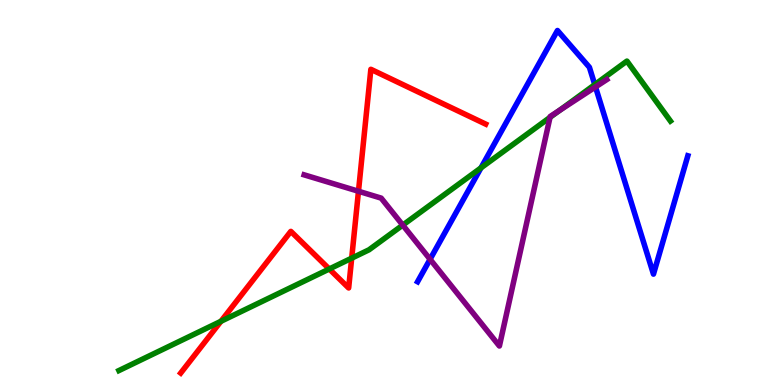[{'lines': ['blue', 'red'], 'intersections': []}, {'lines': ['green', 'red'], 'intersections': [{'x': 2.85, 'y': 1.65}, {'x': 4.25, 'y': 3.01}, {'x': 4.54, 'y': 3.29}]}, {'lines': ['purple', 'red'], 'intersections': [{'x': 4.63, 'y': 5.03}]}, {'lines': ['blue', 'green'], 'intersections': [{'x': 6.21, 'y': 5.64}, {'x': 7.67, 'y': 7.8}]}, {'lines': ['blue', 'purple'], 'intersections': [{'x': 5.55, 'y': 3.27}, {'x': 7.68, 'y': 7.74}]}, {'lines': ['green', 'purple'], 'intersections': [{'x': 5.2, 'y': 4.15}, {'x': 7.1, 'y': 6.95}, {'x': 7.22, 'y': 7.13}]}]